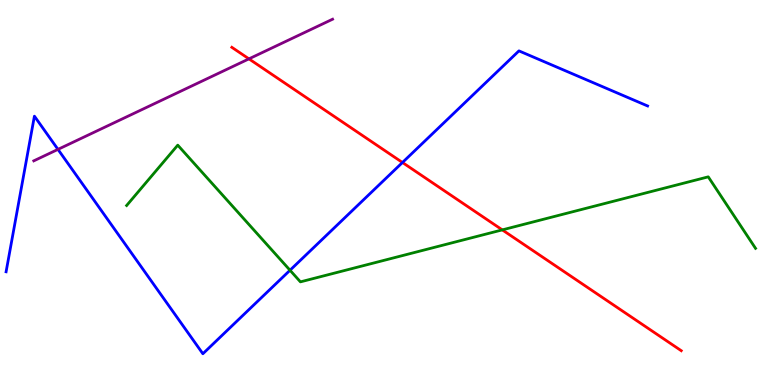[{'lines': ['blue', 'red'], 'intersections': [{'x': 5.19, 'y': 5.78}]}, {'lines': ['green', 'red'], 'intersections': [{'x': 6.48, 'y': 4.03}]}, {'lines': ['purple', 'red'], 'intersections': [{'x': 3.21, 'y': 8.47}]}, {'lines': ['blue', 'green'], 'intersections': [{'x': 3.74, 'y': 2.98}]}, {'lines': ['blue', 'purple'], 'intersections': [{'x': 0.748, 'y': 6.12}]}, {'lines': ['green', 'purple'], 'intersections': []}]